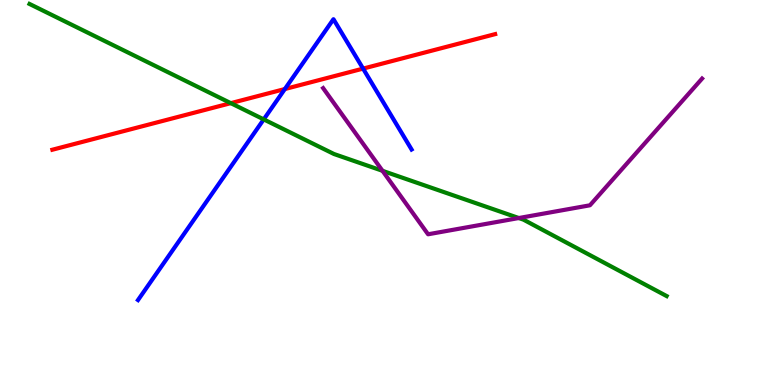[{'lines': ['blue', 'red'], 'intersections': [{'x': 3.68, 'y': 7.69}, {'x': 4.69, 'y': 8.22}]}, {'lines': ['green', 'red'], 'intersections': [{'x': 2.98, 'y': 7.32}]}, {'lines': ['purple', 'red'], 'intersections': []}, {'lines': ['blue', 'green'], 'intersections': [{'x': 3.4, 'y': 6.9}]}, {'lines': ['blue', 'purple'], 'intersections': []}, {'lines': ['green', 'purple'], 'intersections': [{'x': 4.94, 'y': 5.56}, {'x': 6.69, 'y': 4.34}]}]